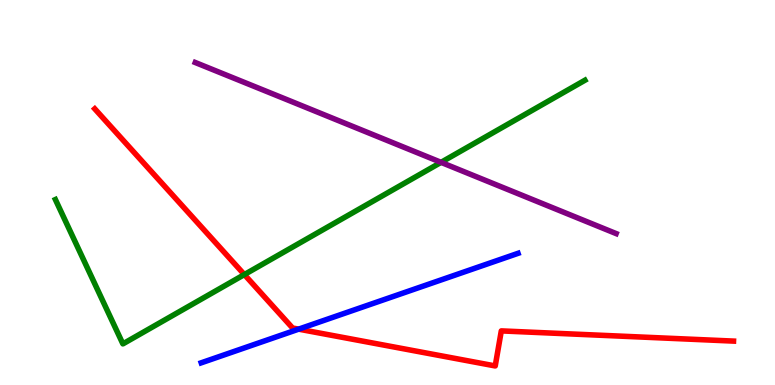[{'lines': ['blue', 'red'], 'intersections': [{'x': 3.85, 'y': 1.45}]}, {'lines': ['green', 'red'], 'intersections': [{'x': 3.15, 'y': 2.87}]}, {'lines': ['purple', 'red'], 'intersections': []}, {'lines': ['blue', 'green'], 'intersections': []}, {'lines': ['blue', 'purple'], 'intersections': []}, {'lines': ['green', 'purple'], 'intersections': [{'x': 5.69, 'y': 5.78}]}]